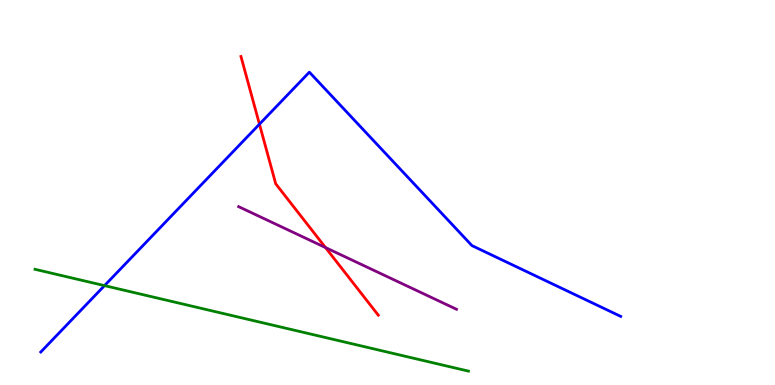[{'lines': ['blue', 'red'], 'intersections': [{'x': 3.35, 'y': 6.77}]}, {'lines': ['green', 'red'], 'intersections': []}, {'lines': ['purple', 'red'], 'intersections': [{'x': 4.2, 'y': 3.57}]}, {'lines': ['blue', 'green'], 'intersections': [{'x': 1.35, 'y': 2.58}]}, {'lines': ['blue', 'purple'], 'intersections': []}, {'lines': ['green', 'purple'], 'intersections': []}]